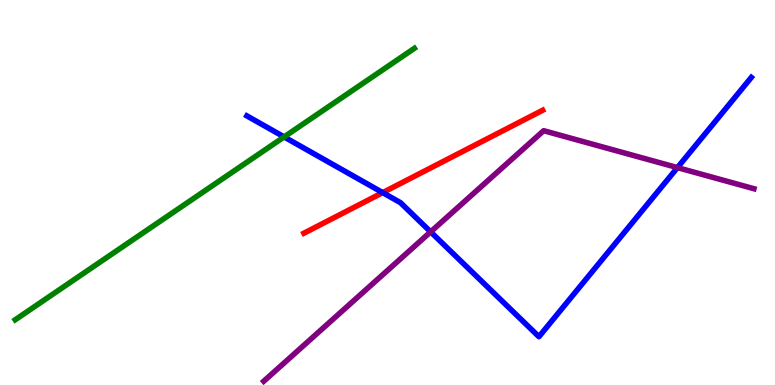[{'lines': ['blue', 'red'], 'intersections': [{'x': 4.94, 'y': 5.0}]}, {'lines': ['green', 'red'], 'intersections': []}, {'lines': ['purple', 'red'], 'intersections': []}, {'lines': ['blue', 'green'], 'intersections': [{'x': 3.67, 'y': 6.44}]}, {'lines': ['blue', 'purple'], 'intersections': [{'x': 5.56, 'y': 3.98}, {'x': 8.74, 'y': 5.65}]}, {'lines': ['green', 'purple'], 'intersections': []}]